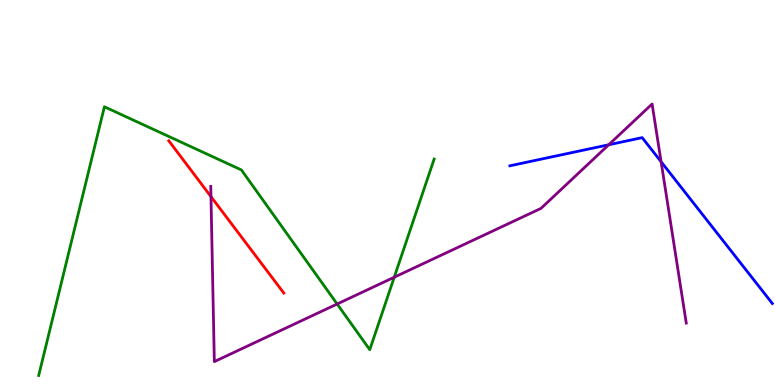[{'lines': ['blue', 'red'], 'intersections': []}, {'lines': ['green', 'red'], 'intersections': []}, {'lines': ['purple', 'red'], 'intersections': [{'x': 2.72, 'y': 4.89}]}, {'lines': ['blue', 'green'], 'intersections': []}, {'lines': ['blue', 'purple'], 'intersections': [{'x': 7.85, 'y': 6.24}, {'x': 8.53, 'y': 5.8}]}, {'lines': ['green', 'purple'], 'intersections': [{'x': 4.35, 'y': 2.1}, {'x': 5.09, 'y': 2.8}]}]